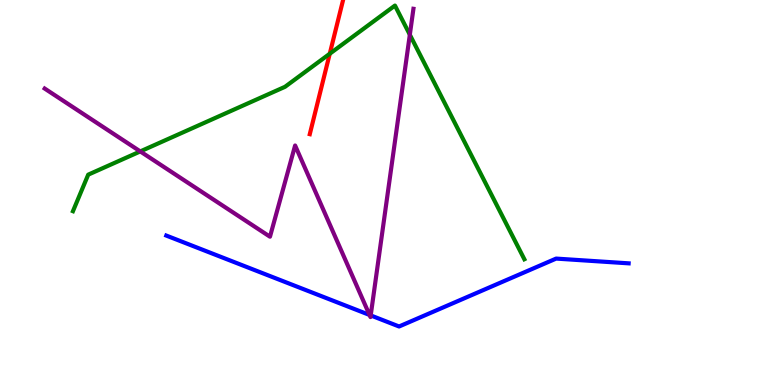[{'lines': ['blue', 'red'], 'intersections': []}, {'lines': ['green', 'red'], 'intersections': [{'x': 4.25, 'y': 8.6}]}, {'lines': ['purple', 'red'], 'intersections': []}, {'lines': ['blue', 'green'], 'intersections': []}, {'lines': ['blue', 'purple'], 'intersections': [{'x': 4.77, 'y': 1.82}, {'x': 4.78, 'y': 1.81}]}, {'lines': ['green', 'purple'], 'intersections': [{'x': 1.81, 'y': 6.07}, {'x': 5.29, 'y': 9.1}]}]